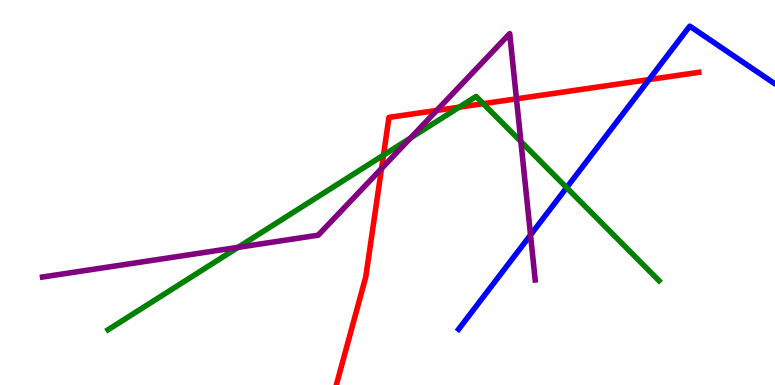[{'lines': ['blue', 'red'], 'intersections': [{'x': 8.37, 'y': 7.93}]}, {'lines': ['green', 'red'], 'intersections': [{'x': 4.95, 'y': 5.97}, {'x': 5.92, 'y': 7.22}, {'x': 6.24, 'y': 7.31}]}, {'lines': ['purple', 'red'], 'intersections': [{'x': 4.92, 'y': 5.62}, {'x': 5.64, 'y': 7.13}, {'x': 6.66, 'y': 7.43}]}, {'lines': ['blue', 'green'], 'intersections': [{'x': 7.31, 'y': 5.13}]}, {'lines': ['blue', 'purple'], 'intersections': [{'x': 6.85, 'y': 3.9}]}, {'lines': ['green', 'purple'], 'intersections': [{'x': 3.07, 'y': 3.58}, {'x': 5.3, 'y': 6.42}, {'x': 6.72, 'y': 6.32}]}]